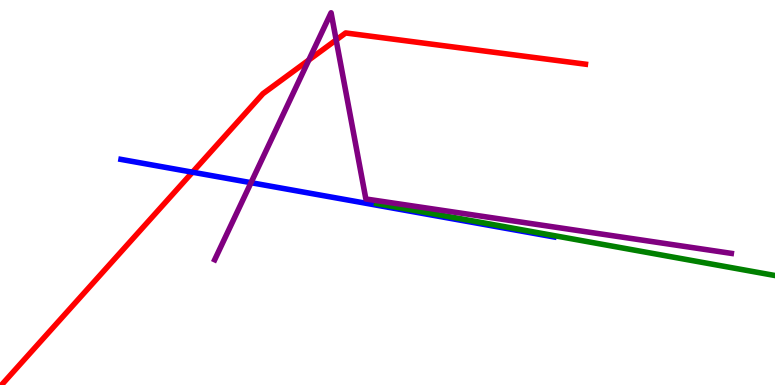[{'lines': ['blue', 'red'], 'intersections': [{'x': 2.48, 'y': 5.53}]}, {'lines': ['green', 'red'], 'intersections': []}, {'lines': ['purple', 'red'], 'intersections': [{'x': 3.98, 'y': 8.44}, {'x': 4.34, 'y': 8.96}]}, {'lines': ['blue', 'green'], 'intersections': []}, {'lines': ['blue', 'purple'], 'intersections': [{'x': 3.24, 'y': 5.25}]}, {'lines': ['green', 'purple'], 'intersections': []}]